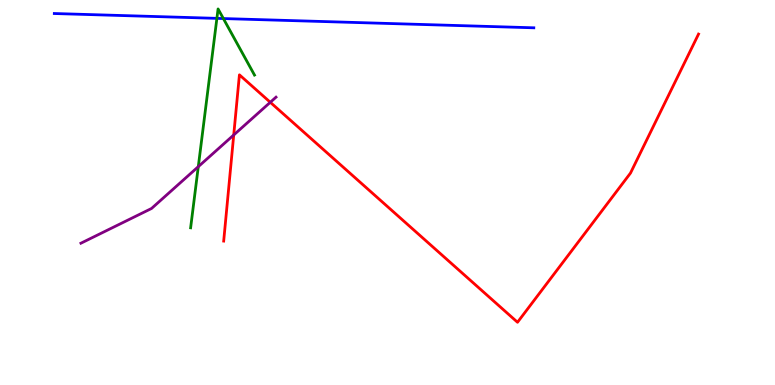[{'lines': ['blue', 'red'], 'intersections': []}, {'lines': ['green', 'red'], 'intersections': []}, {'lines': ['purple', 'red'], 'intersections': [{'x': 3.02, 'y': 6.49}, {'x': 3.49, 'y': 7.34}]}, {'lines': ['blue', 'green'], 'intersections': [{'x': 2.8, 'y': 9.52}, {'x': 2.88, 'y': 9.52}]}, {'lines': ['blue', 'purple'], 'intersections': []}, {'lines': ['green', 'purple'], 'intersections': [{'x': 2.56, 'y': 5.67}]}]